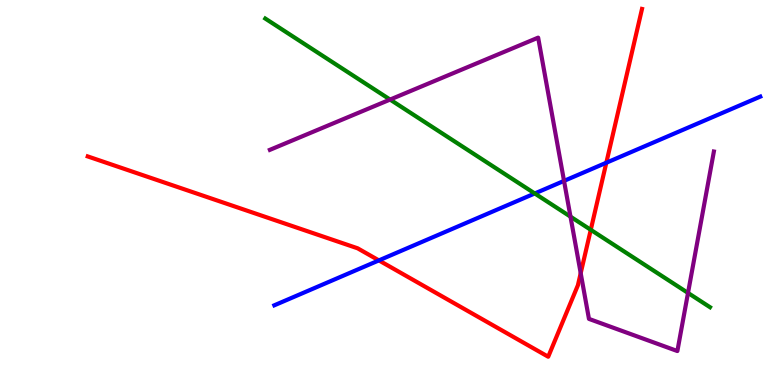[{'lines': ['blue', 'red'], 'intersections': [{'x': 4.89, 'y': 3.24}, {'x': 7.82, 'y': 5.77}]}, {'lines': ['green', 'red'], 'intersections': [{'x': 7.62, 'y': 4.03}]}, {'lines': ['purple', 'red'], 'intersections': [{'x': 7.49, 'y': 2.9}]}, {'lines': ['blue', 'green'], 'intersections': [{'x': 6.9, 'y': 4.97}]}, {'lines': ['blue', 'purple'], 'intersections': [{'x': 7.28, 'y': 5.3}]}, {'lines': ['green', 'purple'], 'intersections': [{'x': 5.03, 'y': 7.41}, {'x': 7.36, 'y': 4.37}, {'x': 8.88, 'y': 2.39}]}]